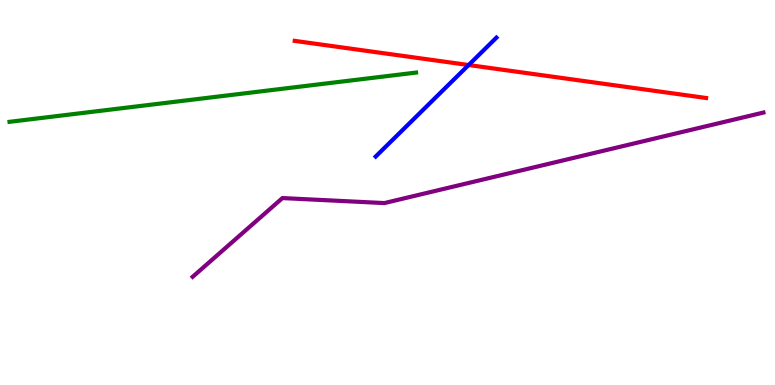[{'lines': ['blue', 'red'], 'intersections': [{'x': 6.05, 'y': 8.31}]}, {'lines': ['green', 'red'], 'intersections': []}, {'lines': ['purple', 'red'], 'intersections': []}, {'lines': ['blue', 'green'], 'intersections': []}, {'lines': ['blue', 'purple'], 'intersections': []}, {'lines': ['green', 'purple'], 'intersections': []}]